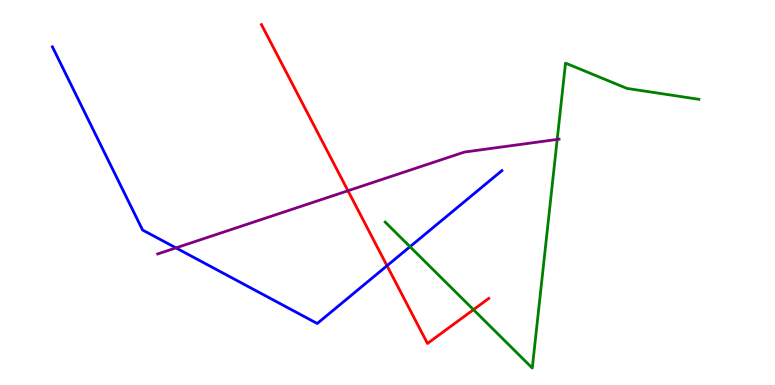[{'lines': ['blue', 'red'], 'intersections': [{'x': 4.99, 'y': 3.1}]}, {'lines': ['green', 'red'], 'intersections': [{'x': 6.11, 'y': 1.96}]}, {'lines': ['purple', 'red'], 'intersections': [{'x': 4.49, 'y': 5.05}]}, {'lines': ['blue', 'green'], 'intersections': [{'x': 5.29, 'y': 3.59}]}, {'lines': ['blue', 'purple'], 'intersections': [{'x': 2.27, 'y': 3.56}]}, {'lines': ['green', 'purple'], 'intersections': [{'x': 7.19, 'y': 6.38}]}]